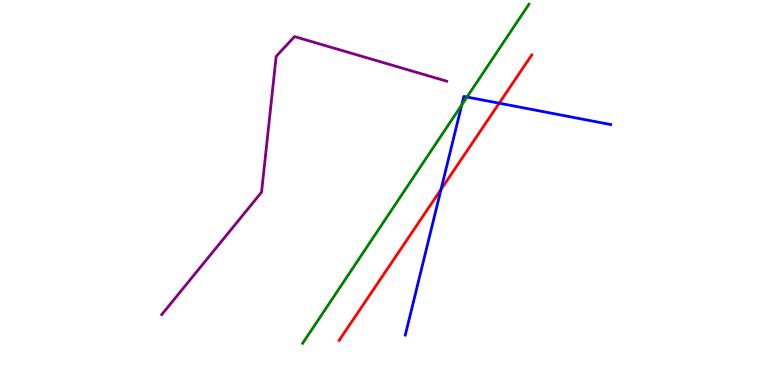[{'lines': ['blue', 'red'], 'intersections': [{'x': 5.69, 'y': 5.08}, {'x': 6.44, 'y': 7.32}]}, {'lines': ['green', 'red'], 'intersections': []}, {'lines': ['purple', 'red'], 'intersections': []}, {'lines': ['blue', 'green'], 'intersections': [{'x': 5.96, 'y': 7.27}, {'x': 6.03, 'y': 7.48}]}, {'lines': ['blue', 'purple'], 'intersections': []}, {'lines': ['green', 'purple'], 'intersections': []}]